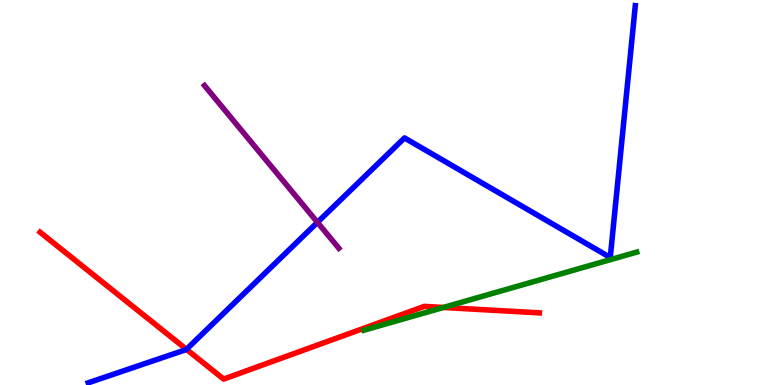[{'lines': ['blue', 'red'], 'intersections': [{'x': 2.41, 'y': 0.927}]}, {'lines': ['green', 'red'], 'intersections': [{'x': 5.72, 'y': 2.01}]}, {'lines': ['purple', 'red'], 'intersections': []}, {'lines': ['blue', 'green'], 'intersections': []}, {'lines': ['blue', 'purple'], 'intersections': [{'x': 4.1, 'y': 4.22}]}, {'lines': ['green', 'purple'], 'intersections': []}]